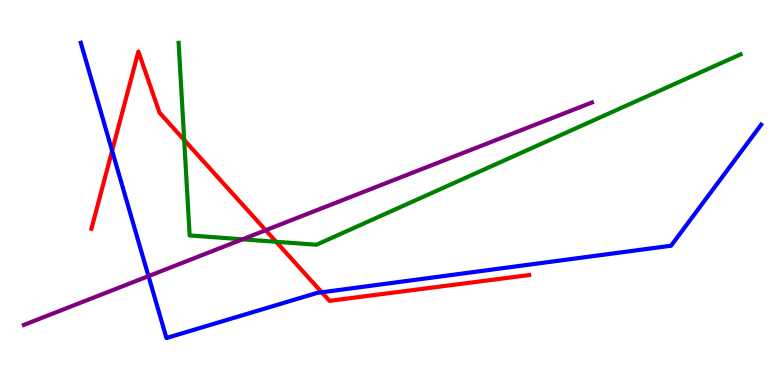[{'lines': ['blue', 'red'], 'intersections': [{'x': 1.45, 'y': 6.08}, {'x': 4.15, 'y': 2.41}]}, {'lines': ['green', 'red'], 'intersections': [{'x': 2.38, 'y': 6.36}, {'x': 3.56, 'y': 3.72}]}, {'lines': ['purple', 'red'], 'intersections': [{'x': 3.43, 'y': 4.02}]}, {'lines': ['blue', 'green'], 'intersections': []}, {'lines': ['blue', 'purple'], 'intersections': [{'x': 1.92, 'y': 2.83}]}, {'lines': ['green', 'purple'], 'intersections': [{'x': 3.13, 'y': 3.78}]}]